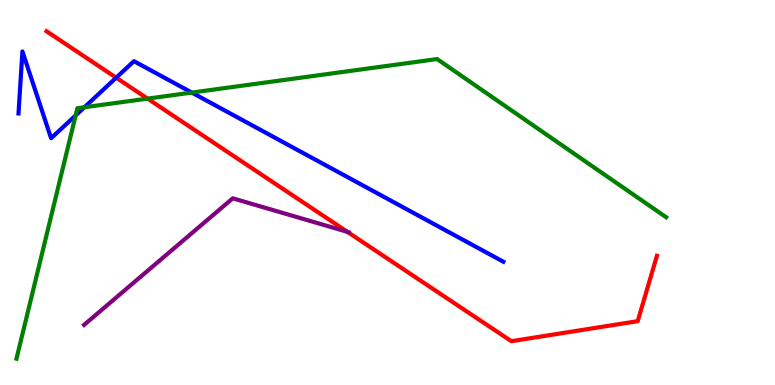[{'lines': ['blue', 'red'], 'intersections': [{'x': 1.5, 'y': 7.98}]}, {'lines': ['green', 'red'], 'intersections': [{'x': 1.9, 'y': 7.44}]}, {'lines': ['purple', 'red'], 'intersections': [{'x': 4.48, 'y': 3.98}]}, {'lines': ['blue', 'green'], 'intersections': [{'x': 0.976, 'y': 7.0}, {'x': 1.09, 'y': 7.21}, {'x': 2.47, 'y': 7.6}]}, {'lines': ['blue', 'purple'], 'intersections': []}, {'lines': ['green', 'purple'], 'intersections': []}]